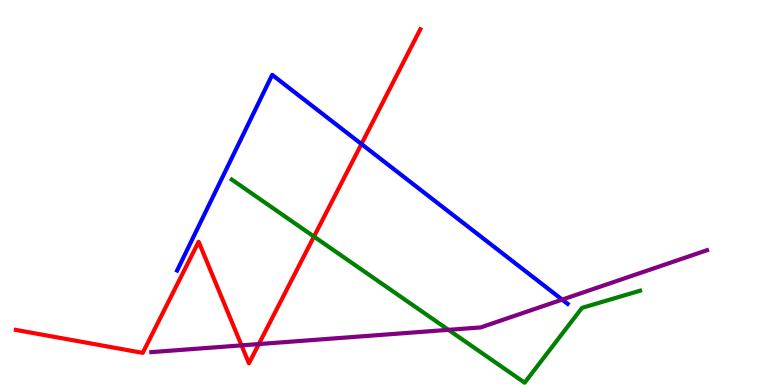[{'lines': ['blue', 'red'], 'intersections': [{'x': 4.66, 'y': 6.26}]}, {'lines': ['green', 'red'], 'intersections': [{'x': 4.05, 'y': 3.86}]}, {'lines': ['purple', 'red'], 'intersections': [{'x': 3.12, 'y': 1.03}, {'x': 3.34, 'y': 1.06}]}, {'lines': ['blue', 'green'], 'intersections': []}, {'lines': ['blue', 'purple'], 'intersections': [{'x': 7.25, 'y': 2.22}]}, {'lines': ['green', 'purple'], 'intersections': [{'x': 5.79, 'y': 1.43}]}]